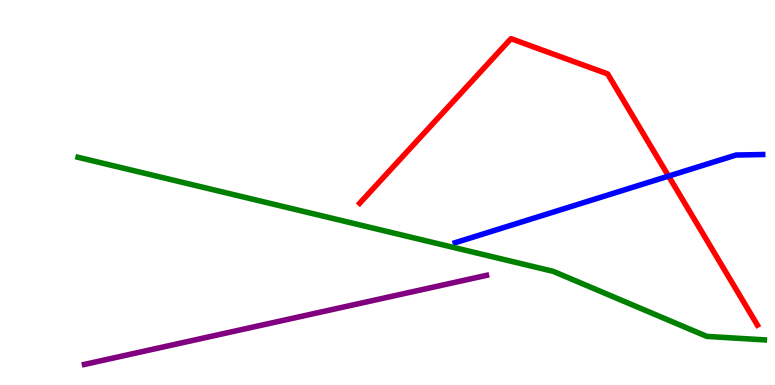[{'lines': ['blue', 'red'], 'intersections': [{'x': 8.63, 'y': 5.43}]}, {'lines': ['green', 'red'], 'intersections': []}, {'lines': ['purple', 'red'], 'intersections': []}, {'lines': ['blue', 'green'], 'intersections': []}, {'lines': ['blue', 'purple'], 'intersections': []}, {'lines': ['green', 'purple'], 'intersections': []}]